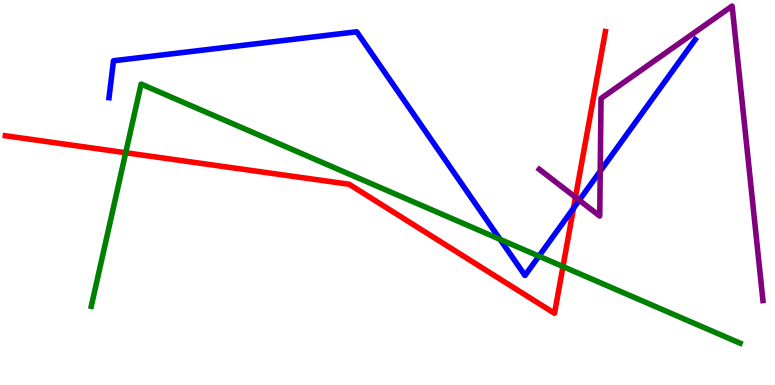[{'lines': ['blue', 'red'], 'intersections': [{'x': 7.4, 'y': 4.59}]}, {'lines': ['green', 'red'], 'intersections': [{'x': 1.62, 'y': 6.03}, {'x': 7.26, 'y': 3.08}]}, {'lines': ['purple', 'red'], 'intersections': [{'x': 7.43, 'y': 4.88}]}, {'lines': ['blue', 'green'], 'intersections': [{'x': 6.45, 'y': 3.78}, {'x': 6.95, 'y': 3.35}]}, {'lines': ['blue', 'purple'], 'intersections': [{'x': 7.47, 'y': 4.8}, {'x': 7.74, 'y': 5.55}]}, {'lines': ['green', 'purple'], 'intersections': []}]